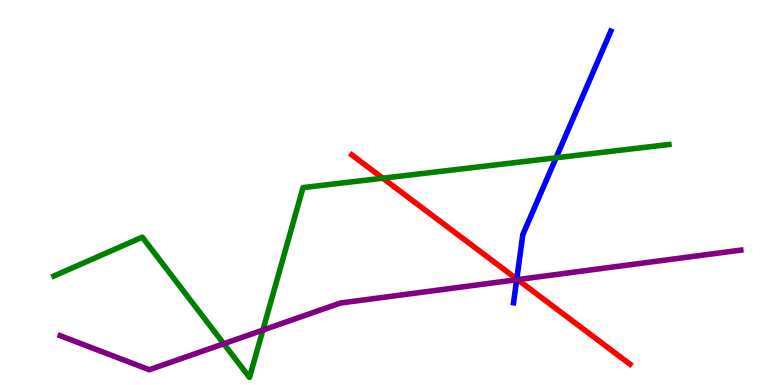[{'lines': ['blue', 'red'], 'intersections': [{'x': 6.67, 'y': 2.75}]}, {'lines': ['green', 'red'], 'intersections': [{'x': 4.94, 'y': 5.37}]}, {'lines': ['purple', 'red'], 'intersections': [{'x': 6.68, 'y': 2.74}]}, {'lines': ['blue', 'green'], 'intersections': [{'x': 7.17, 'y': 5.9}]}, {'lines': ['blue', 'purple'], 'intersections': [{'x': 6.67, 'y': 2.73}]}, {'lines': ['green', 'purple'], 'intersections': [{'x': 2.89, 'y': 1.07}, {'x': 3.39, 'y': 1.43}]}]